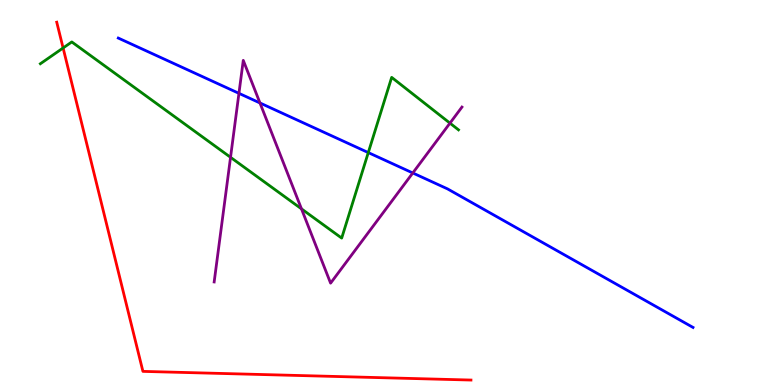[{'lines': ['blue', 'red'], 'intersections': []}, {'lines': ['green', 'red'], 'intersections': [{'x': 0.814, 'y': 8.75}]}, {'lines': ['purple', 'red'], 'intersections': []}, {'lines': ['blue', 'green'], 'intersections': [{'x': 4.75, 'y': 6.04}]}, {'lines': ['blue', 'purple'], 'intersections': [{'x': 3.08, 'y': 7.58}, {'x': 3.35, 'y': 7.33}, {'x': 5.33, 'y': 5.51}]}, {'lines': ['green', 'purple'], 'intersections': [{'x': 2.97, 'y': 5.91}, {'x': 3.89, 'y': 4.57}, {'x': 5.81, 'y': 6.8}]}]